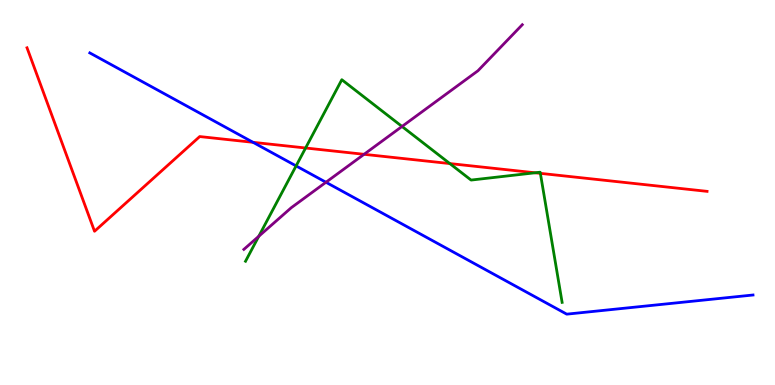[{'lines': ['blue', 'red'], 'intersections': [{'x': 3.27, 'y': 6.3}]}, {'lines': ['green', 'red'], 'intersections': [{'x': 3.94, 'y': 6.16}, {'x': 5.8, 'y': 5.75}, {'x': 6.9, 'y': 5.51}, {'x': 6.97, 'y': 5.5}]}, {'lines': ['purple', 'red'], 'intersections': [{'x': 4.7, 'y': 5.99}]}, {'lines': ['blue', 'green'], 'intersections': [{'x': 3.82, 'y': 5.69}]}, {'lines': ['blue', 'purple'], 'intersections': [{'x': 4.21, 'y': 5.27}]}, {'lines': ['green', 'purple'], 'intersections': [{'x': 3.34, 'y': 3.86}, {'x': 5.19, 'y': 6.72}]}]